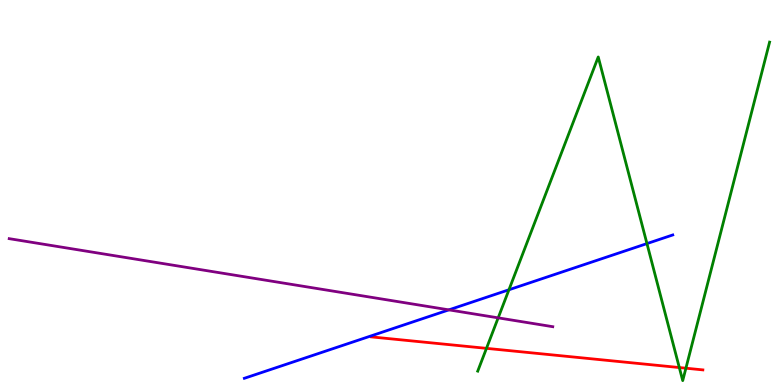[{'lines': ['blue', 'red'], 'intersections': []}, {'lines': ['green', 'red'], 'intersections': [{'x': 6.28, 'y': 0.952}, {'x': 8.77, 'y': 0.453}, {'x': 8.85, 'y': 0.436}]}, {'lines': ['purple', 'red'], 'intersections': []}, {'lines': ['blue', 'green'], 'intersections': [{'x': 6.57, 'y': 2.47}, {'x': 8.35, 'y': 3.67}]}, {'lines': ['blue', 'purple'], 'intersections': [{'x': 5.79, 'y': 1.95}]}, {'lines': ['green', 'purple'], 'intersections': [{'x': 6.43, 'y': 1.74}]}]